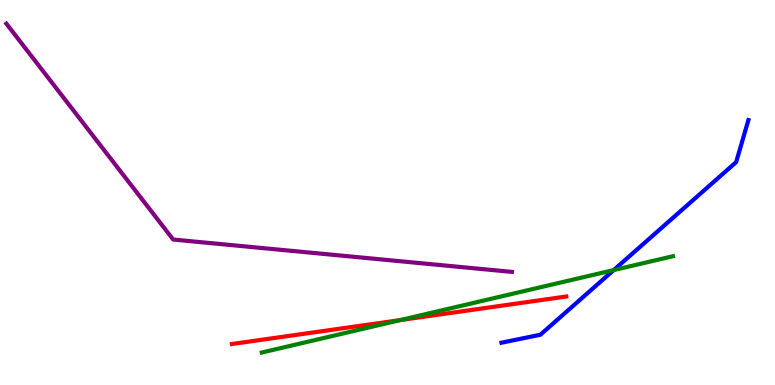[{'lines': ['blue', 'red'], 'intersections': []}, {'lines': ['green', 'red'], 'intersections': [{'x': 5.16, 'y': 1.69}]}, {'lines': ['purple', 'red'], 'intersections': []}, {'lines': ['blue', 'green'], 'intersections': [{'x': 7.92, 'y': 2.98}]}, {'lines': ['blue', 'purple'], 'intersections': []}, {'lines': ['green', 'purple'], 'intersections': []}]